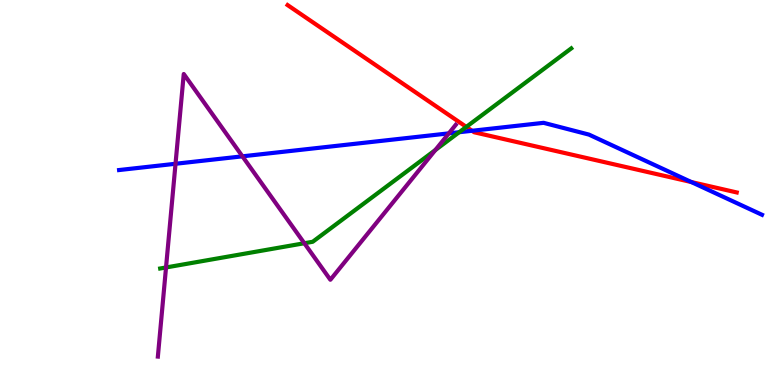[{'lines': ['blue', 'red'], 'intersections': [{'x': 6.09, 'y': 6.6}, {'x': 8.92, 'y': 5.27}]}, {'lines': ['green', 'red'], 'intersections': [{'x': 6.02, 'y': 6.7}]}, {'lines': ['purple', 'red'], 'intersections': []}, {'lines': ['blue', 'green'], 'intersections': [{'x': 5.93, 'y': 6.57}]}, {'lines': ['blue', 'purple'], 'intersections': [{'x': 2.26, 'y': 5.75}, {'x': 3.13, 'y': 5.94}, {'x': 5.79, 'y': 6.54}]}, {'lines': ['green', 'purple'], 'intersections': [{'x': 2.14, 'y': 3.05}, {'x': 3.93, 'y': 3.68}, {'x': 5.62, 'y': 6.1}]}]